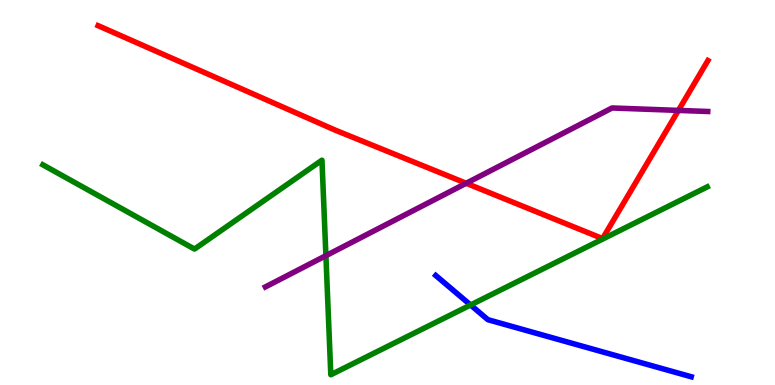[{'lines': ['blue', 'red'], 'intersections': []}, {'lines': ['green', 'red'], 'intersections': []}, {'lines': ['purple', 'red'], 'intersections': [{'x': 6.02, 'y': 5.24}, {'x': 8.75, 'y': 7.13}]}, {'lines': ['blue', 'green'], 'intersections': [{'x': 6.07, 'y': 2.08}]}, {'lines': ['blue', 'purple'], 'intersections': []}, {'lines': ['green', 'purple'], 'intersections': [{'x': 4.21, 'y': 3.36}]}]